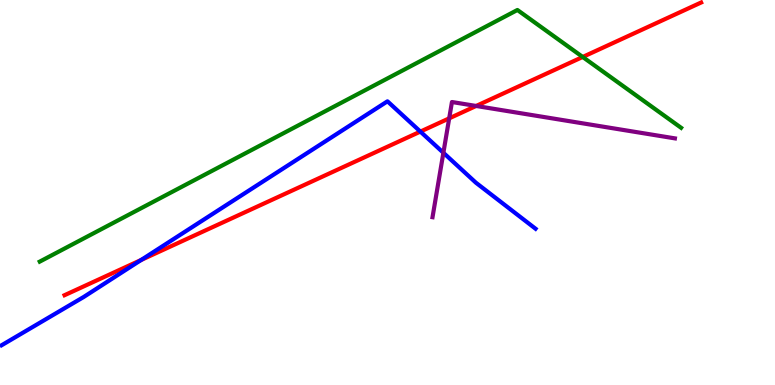[{'lines': ['blue', 'red'], 'intersections': [{'x': 1.82, 'y': 3.25}, {'x': 5.42, 'y': 6.58}]}, {'lines': ['green', 'red'], 'intersections': [{'x': 7.52, 'y': 8.52}]}, {'lines': ['purple', 'red'], 'intersections': [{'x': 5.8, 'y': 6.93}, {'x': 6.14, 'y': 7.25}]}, {'lines': ['blue', 'green'], 'intersections': []}, {'lines': ['blue', 'purple'], 'intersections': [{'x': 5.72, 'y': 6.03}]}, {'lines': ['green', 'purple'], 'intersections': []}]